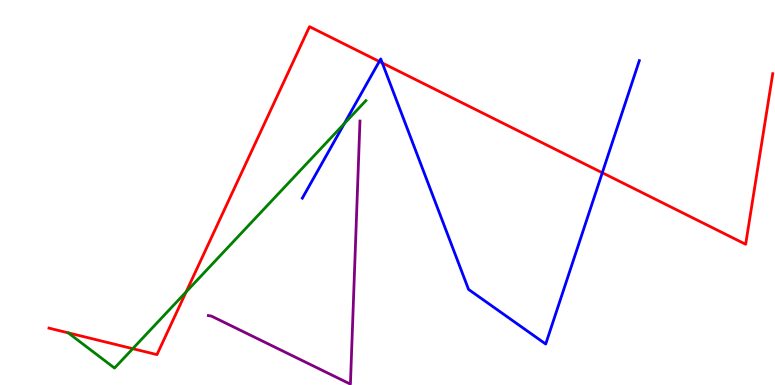[{'lines': ['blue', 'red'], 'intersections': [{'x': 4.89, 'y': 8.4}, {'x': 4.93, 'y': 8.36}, {'x': 7.77, 'y': 5.51}]}, {'lines': ['green', 'red'], 'intersections': [{'x': 1.71, 'y': 0.943}, {'x': 2.4, 'y': 2.42}]}, {'lines': ['purple', 'red'], 'intersections': []}, {'lines': ['blue', 'green'], 'intersections': [{'x': 4.44, 'y': 6.79}]}, {'lines': ['blue', 'purple'], 'intersections': []}, {'lines': ['green', 'purple'], 'intersections': []}]